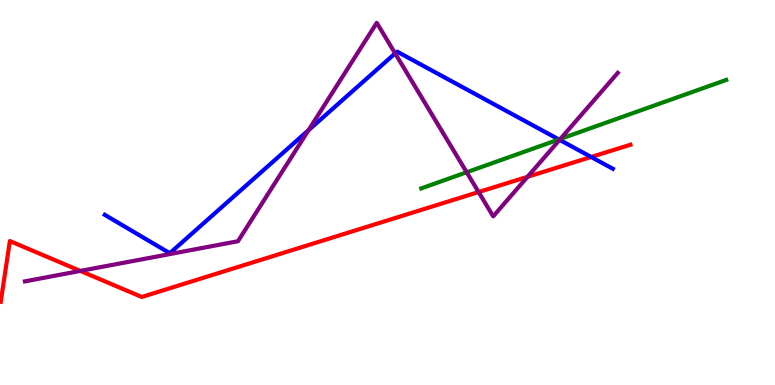[{'lines': ['blue', 'red'], 'intersections': [{'x': 7.63, 'y': 5.92}]}, {'lines': ['green', 'red'], 'intersections': []}, {'lines': ['purple', 'red'], 'intersections': [{'x': 1.04, 'y': 2.96}, {'x': 6.18, 'y': 5.01}, {'x': 6.81, 'y': 5.41}]}, {'lines': ['blue', 'green'], 'intersections': [{'x': 7.21, 'y': 6.38}]}, {'lines': ['blue', 'purple'], 'intersections': [{'x': 3.98, 'y': 6.62}, {'x': 5.1, 'y': 8.61}, {'x': 7.22, 'y': 6.37}]}, {'lines': ['green', 'purple'], 'intersections': [{'x': 6.02, 'y': 5.53}, {'x': 7.23, 'y': 6.39}]}]